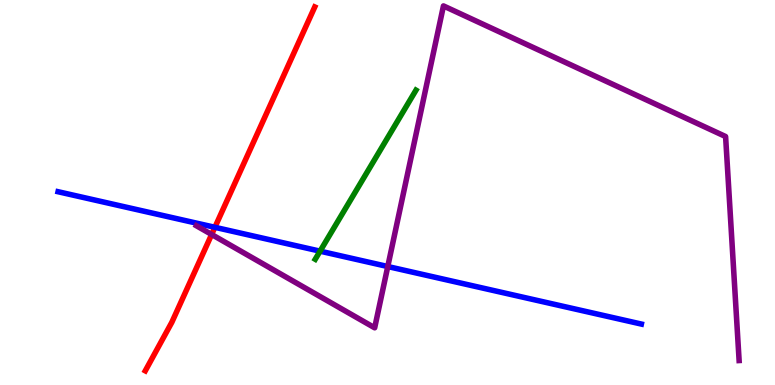[{'lines': ['blue', 'red'], 'intersections': [{'x': 2.77, 'y': 4.1}]}, {'lines': ['green', 'red'], 'intersections': []}, {'lines': ['purple', 'red'], 'intersections': [{'x': 2.73, 'y': 3.91}]}, {'lines': ['blue', 'green'], 'intersections': [{'x': 4.13, 'y': 3.48}]}, {'lines': ['blue', 'purple'], 'intersections': [{'x': 5.0, 'y': 3.08}]}, {'lines': ['green', 'purple'], 'intersections': []}]